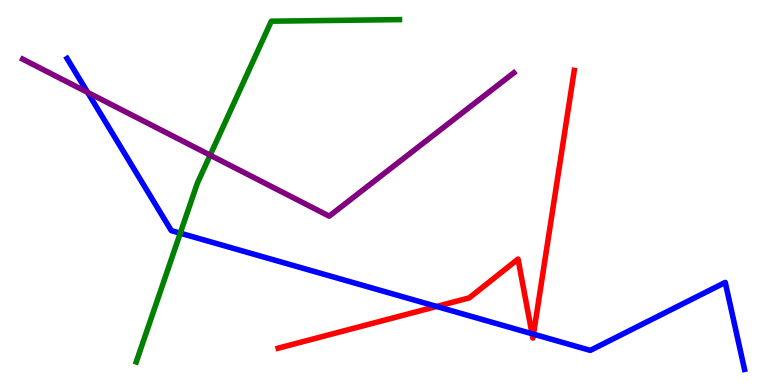[{'lines': ['blue', 'red'], 'intersections': [{'x': 5.63, 'y': 2.04}, {'x': 6.86, 'y': 1.33}, {'x': 6.88, 'y': 1.32}]}, {'lines': ['green', 'red'], 'intersections': []}, {'lines': ['purple', 'red'], 'intersections': []}, {'lines': ['blue', 'green'], 'intersections': [{'x': 2.33, 'y': 3.94}]}, {'lines': ['blue', 'purple'], 'intersections': [{'x': 1.13, 'y': 7.6}]}, {'lines': ['green', 'purple'], 'intersections': [{'x': 2.71, 'y': 5.97}]}]